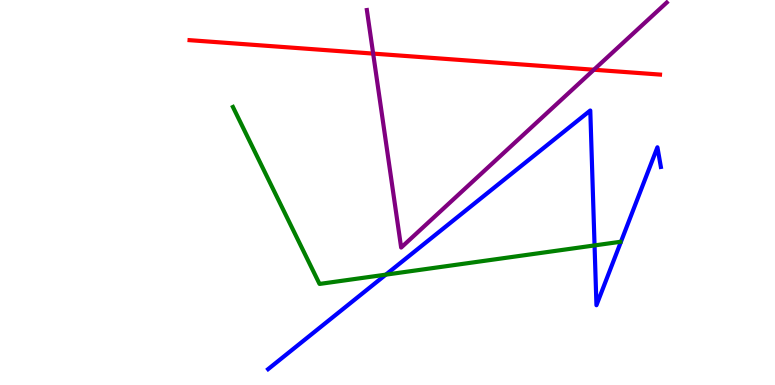[{'lines': ['blue', 'red'], 'intersections': []}, {'lines': ['green', 'red'], 'intersections': []}, {'lines': ['purple', 'red'], 'intersections': [{'x': 4.81, 'y': 8.61}, {'x': 7.66, 'y': 8.19}]}, {'lines': ['blue', 'green'], 'intersections': [{'x': 4.98, 'y': 2.87}, {'x': 7.67, 'y': 3.63}]}, {'lines': ['blue', 'purple'], 'intersections': []}, {'lines': ['green', 'purple'], 'intersections': []}]